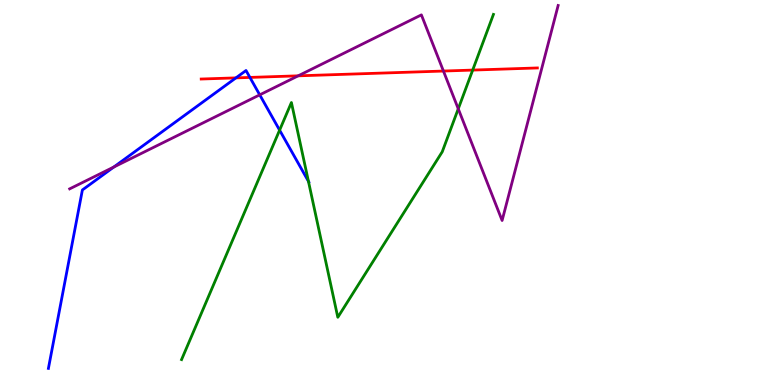[{'lines': ['blue', 'red'], 'intersections': [{'x': 3.04, 'y': 7.98}, {'x': 3.22, 'y': 7.99}]}, {'lines': ['green', 'red'], 'intersections': [{'x': 6.1, 'y': 8.18}]}, {'lines': ['purple', 'red'], 'intersections': [{'x': 3.85, 'y': 8.03}, {'x': 5.72, 'y': 8.15}]}, {'lines': ['blue', 'green'], 'intersections': [{'x': 3.61, 'y': 6.62}, {'x': 3.98, 'y': 5.29}]}, {'lines': ['blue', 'purple'], 'intersections': [{'x': 1.47, 'y': 5.66}, {'x': 3.35, 'y': 7.54}]}, {'lines': ['green', 'purple'], 'intersections': [{'x': 5.91, 'y': 7.17}]}]